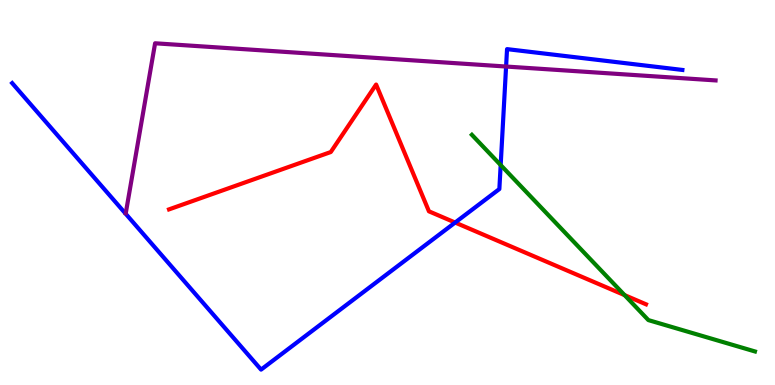[{'lines': ['blue', 'red'], 'intersections': [{'x': 5.87, 'y': 4.22}]}, {'lines': ['green', 'red'], 'intersections': [{'x': 8.06, 'y': 2.33}]}, {'lines': ['purple', 'red'], 'intersections': []}, {'lines': ['blue', 'green'], 'intersections': [{'x': 6.46, 'y': 5.71}]}, {'lines': ['blue', 'purple'], 'intersections': [{'x': 6.53, 'y': 8.27}]}, {'lines': ['green', 'purple'], 'intersections': []}]